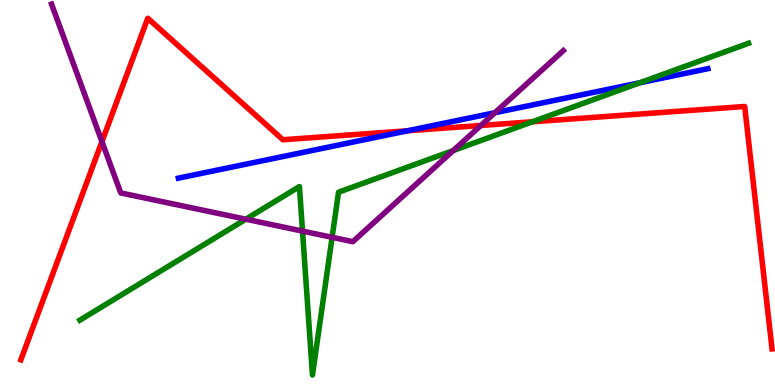[{'lines': ['blue', 'red'], 'intersections': [{'x': 5.26, 'y': 6.6}]}, {'lines': ['green', 'red'], 'intersections': [{'x': 6.87, 'y': 6.84}]}, {'lines': ['purple', 'red'], 'intersections': [{'x': 1.32, 'y': 6.32}, {'x': 6.2, 'y': 6.74}]}, {'lines': ['blue', 'green'], 'intersections': [{'x': 8.26, 'y': 7.85}]}, {'lines': ['blue', 'purple'], 'intersections': [{'x': 6.39, 'y': 7.07}]}, {'lines': ['green', 'purple'], 'intersections': [{'x': 3.17, 'y': 4.31}, {'x': 3.9, 'y': 4.0}, {'x': 4.29, 'y': 3.84}, {'x': 5.85, 'y': 6.09}]}]